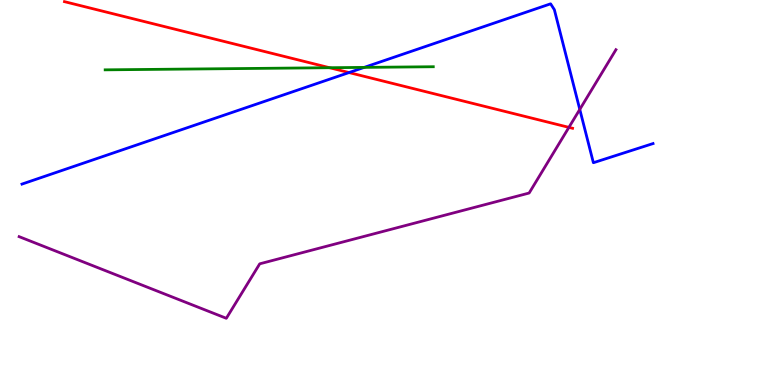[{'lines': ['blue', 'red'], 'intersections': [{'x': 4.5, 'y': 8.12}]}, {'lines': ['green', 'red'], 'intersections': [{'x': 4.25, 'y': 8.24}]}, {'lines': ['purple', 'red'], 'intersections': [{'x': 7.34, 'y': 6.69}]}, {'lines': ['blue', 'green'], 'intersections': [{'x': 4.7, 'y': 8.25}]}, {'lines': ['blue', 'purple'], 'intersections': [{'x': 7.48, 'y': 7.16}]}, {'lines': ['green', 'purple'], 'intersections': []}]